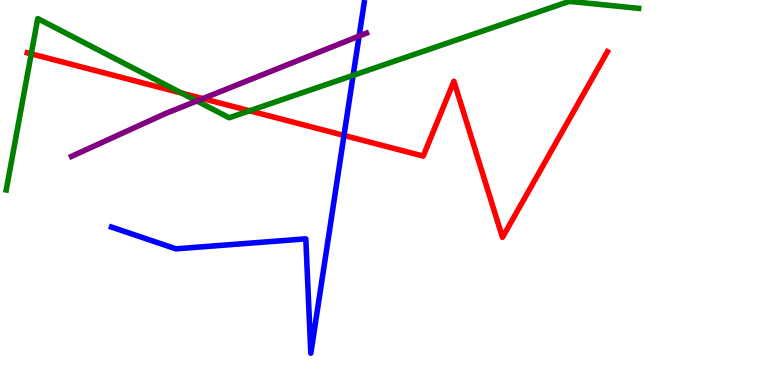[{'lines': ['blue', 'red'], 'intersections': [{'x': 4.44, 'y': 6.48}]}, {'lines': ['green', 'red'], 'intersections': [{'x': 0.403, 'y': 8.6}, {'x': 2.34, 'y': 7.58}, {'x': 3.22, 'y': 7.12}]}, {'lines': ['purple', 'red'], 'intersections': [{'x': 2.62, 'y': 7.44}]}, {'lines': ['blue', 'green'], 'intersections': [{'x': 4.56, 'y': 8.04}]}, {'lines': ['blue', 'purple'], 'intersections': [{'x': 4.63, 'y': 9.06}]}, {'lines': ['green', 'purple'], 'intersections': [{'x': 2.54, 'y': 7.38}]}]